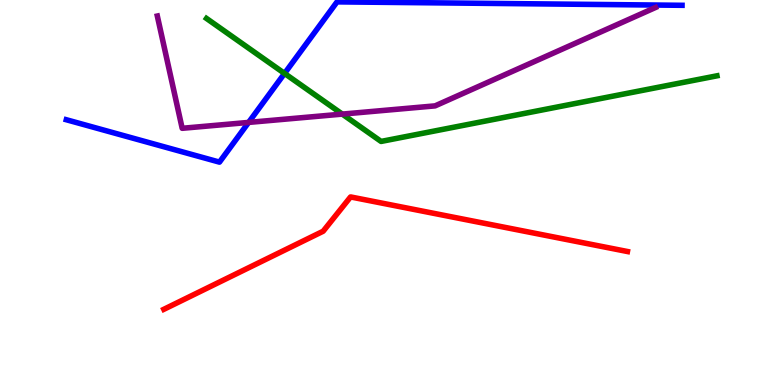[{'lines': ['blue', 'red'], 'intersections': []}, {'lines': ['green', 'red'], 'intersections': []}, {'lines': ['purple', 'red'], 'intersections': []}, {'lines': ['blue', 'green'], 'intersections': [{'x': 3.67, 'y': 8.09}]}, {'lines': ['blue', 'purple'], 'intersections': [{'x': 3.21, 'y': 6.82}]}, {'lines': ['green', 'purple'], 'intersections': [{'x': 4.42, 'y': 7.04}]}]